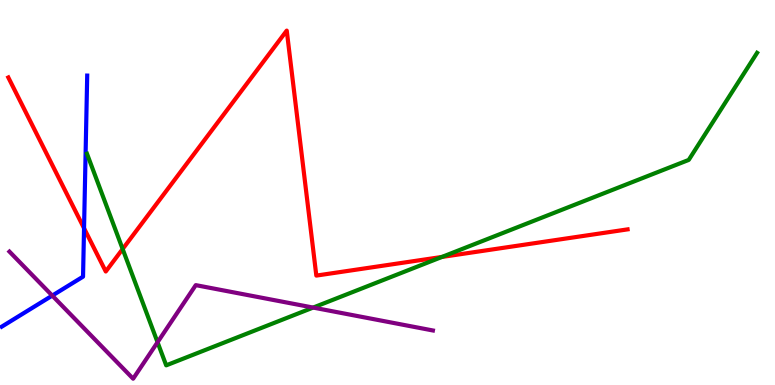[{'lines': ['blue', 'red'], 'intersections': [{'x': 1.08, 'y': 4.07}]}, {'lines': ['green', 'red'], 'intersections': [{'x': 1.58, 'y': 3.53}, {'x': 5.7, 'y': 3.33}]}, {'lines': ['purple', 'red'], 'intersections': []}, {'lines': ['blue', 'green'], 'intersections': []}, {'lines': ['blue', 'purple'], 'intersections': [{'x': 0.674, 'y': 2.32}]}, {'lines': ['green', 'purple'], 'intersections': [{'x': 2.03, 'y': 1.11}, {'x': 4.04, 'y': 2.01}]}]